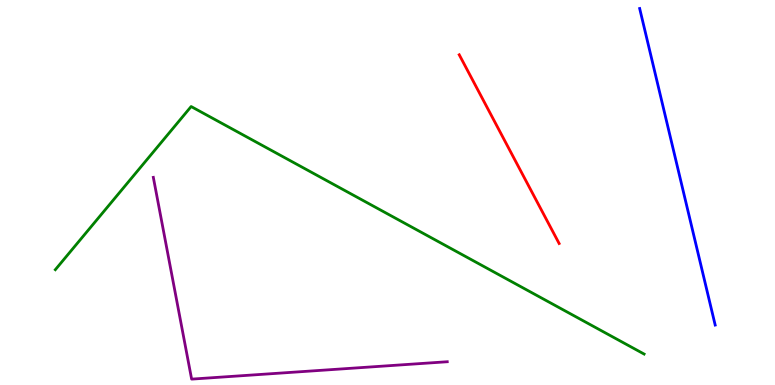[{'lines': ['blue', 'red'], 'intersections': []}, {'lines': ['green', 'red'], 'intersections': []}, {'lines': ['purple', 'red'], 'intersections': []}, {'lines': ['blue', 'green'], 'intersections': []}, {'lines': ['blue', 'purple'], 'intersections': []}, {'lines': ['green', 'purple'], 'intersections': []}]